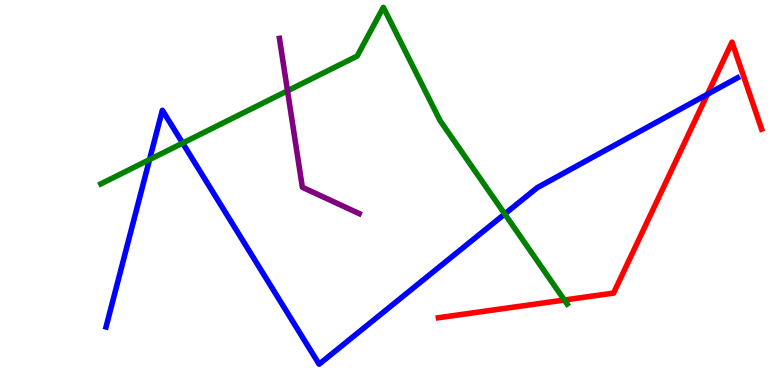[{'lines': ['blue', 'red'], 'intersections': [{'x': 9.13, 'y': 7.55}]}, {'lines': ['green', 'red'], 'intersections': [{'x': 7.28, 'y': 2.21}]}, {'lines': ['purple', 'red'], 'intersections': []}, {'lines': ['blue', 'green'], 'intersections': [{'x': 1.93, 'y': 5.85}, {'x': 2.36, 'y': 6.28}, {'x': 6.51, 'y': 4.44}]}, {'lines': ['blue', 'purple'], 'intersections': []}, {'lines': ['green', 'purple'], 'intersections': [{'x': 3.71, 'y': 7.64}]}]